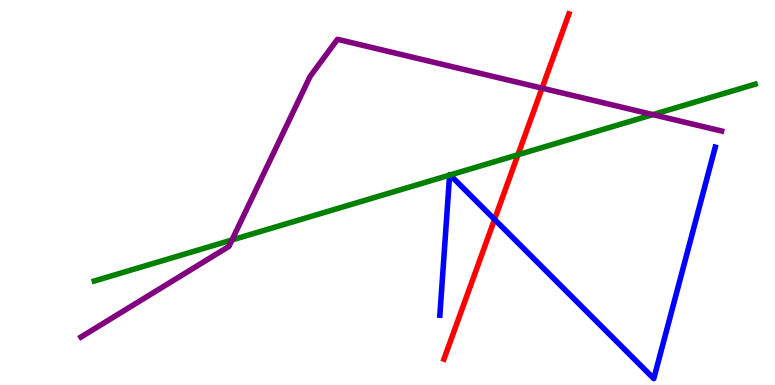[{'lines': ['blue', 'red'], 'intersections': [{'x': 6.38, 'y': 4.3}]}, {'lines': ['green', 'red'], 'intersections': [{'x': 6.68, 'y': 5.98}]}, {'lines': ['purple', 'red'], 'intersections': [{'x': 6.99, 'y': 7.71}]}, {'lines': ['blue', 'green'], 'intersections': [{'x': 5.8, 'y': 5.45}, {'x': 5.81, 'y': 5.46}]}, {'lines': ['blue', 'purple'], 'intersections': []}, {'lines': ['green', 'purple'], 'intersections': [{'x': 2.99, 'y': 3.77}, {'x': 8.42, 'y': 7.02}]}]